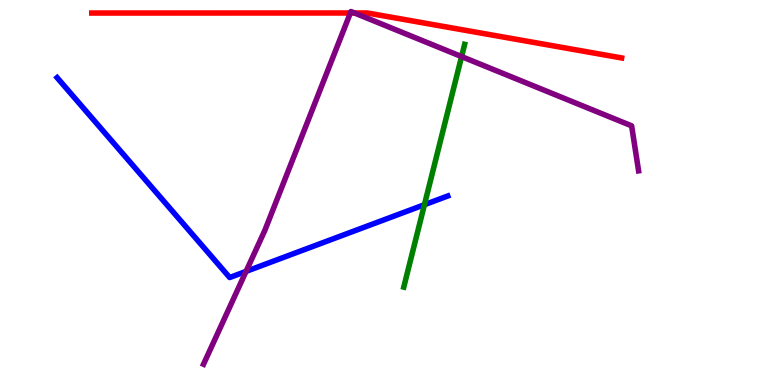[{'lines': ['blue', 'red'], 'intersections': []}, {'lines': ['green', 'red'], 'intersections': []}, {'lines': ['purple', 'red'], 'intersections': [{'x': 4.52, 'y': 9.66}, {'x': 4.57, 'y': 9.66}]}, {'lines': ['blue', 'green'], 'intersections': [{'x': 5.48, 'y': 4.68}]}, {'lines': ['blue', 'purple'], 'intersections': [{'x': 3.17, 'y': 2.95}]}, {'lines': ['green', 'purple'], 'intersections': [{'x': 5.96, 'y': 8.53}]}]